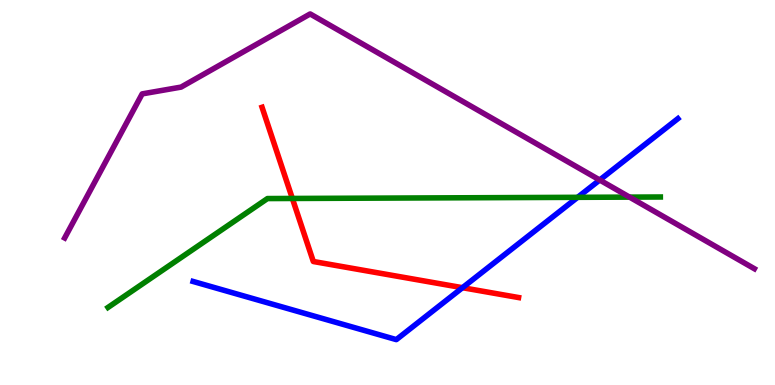[{'lines': ['blue', 'red'], 'intersections': [{'x': 5.97, 'y': 2.53}]}, {'lines': ['green', 'red'], 'intersections': [{'x': 3.77, 'y': 4.85}]}, {'lines': ['purple', 'red'], 'intersections': []}, {'lines': ['blue', 'green'], 'intersections': [{'x': 7.45, 'y': 4.87}]}, {'lines': ['blue', 'purple'], 'intersections': [{'x': 7.74, 'y': 5.32}]}, {'lines': ['green', 'purple'], 'intersections': [{'x': 8.12, 'y': 4.88}]}]